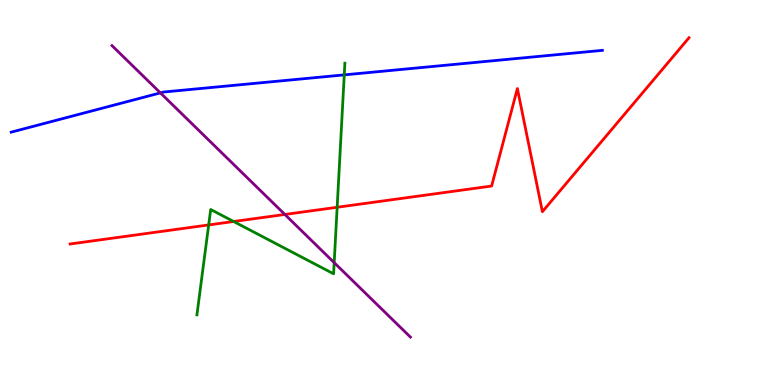[{'lines': ['blue', 'red'], 'intersections': []}, {'lines': ['green', 'red'], 'intersections': [{'x': 2.69, 'y': 4.16}, {'x': 3.01, 'y': 4.25}, {'x': 4.35, 'y': 4.62}]}, {'lines': ['purple', 'red'], 'intersections': [{'x': 3.68, 'y': 4.43}]}, {'lines': ['blue', 'green'], 'intersections': [{'x': 4.44, 'y': 8.06}]}, {'lines': ['blue', 'purple'], 'intersections': [{'x': 2.07, 'y': 7.59}]}, {'lines': ['green', 'purple'], 'intersections': [{'x': 4.31, 'y': 3.18}]}]